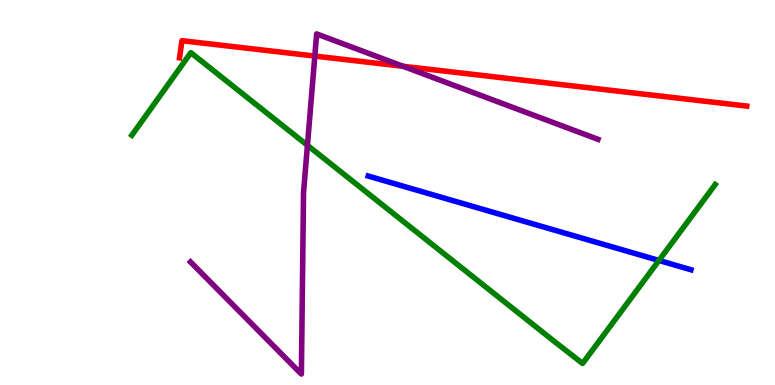[{'lines': ['blue', 'red'], 'intersections': []}, {'lines': ['green', 'red'], 'intersections': []}, {'lines': ['purple', 'red'], 'intersections': [{'x': 4.06, 'y': 8.54}, {'x': 5.2, 'y': 8.28}]}, {'lines': ['blue', 'green'], 'intersections': [{'x': 8.5, 'y': 3.23}]}, {'lines': ['blue', 'purple'], 'intersections': []}, {'lines': ['green', 'purple'], 'intersections': [{'x': 3.97, 'y': 6.23}]}]